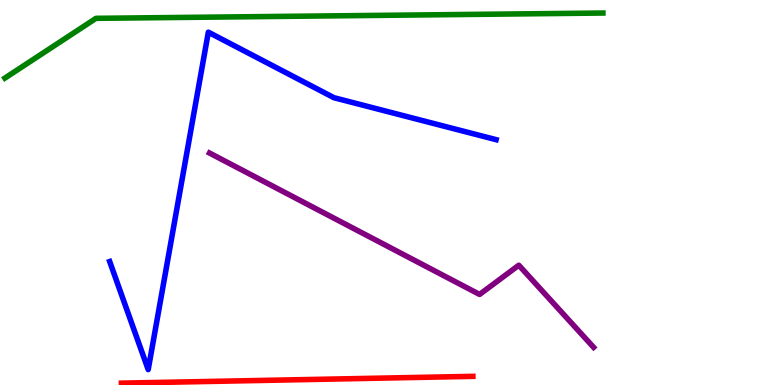[{'lines': ['blue', 'red'], 'intersections': []}, {'lines': ['green', 'red'], 'intersections': []}, {'lines': ['purple', 'red'], 'intersections': []}, {'lines': ['blue', 'green'], 'intersections': []}, {'lines': ['blue', 'purple'], 'intersections': []}, {'lines': ['green', 'purple'], 'intersections': []}]